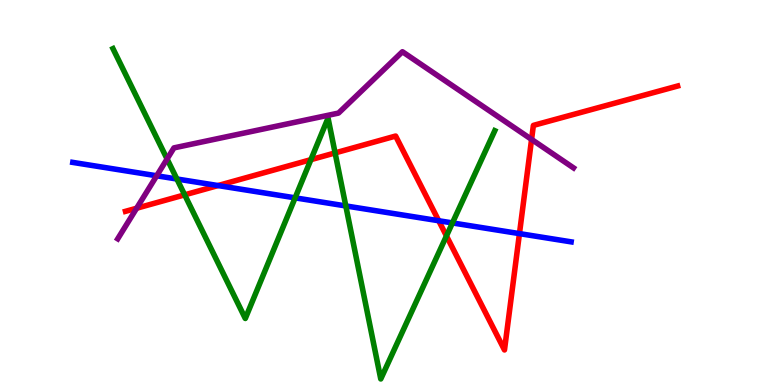[{'lines': ['blue', 'red'], 'intersections': [{'x': 2.81, 'y': 5.18}, {'x': 5.66, 'y': 4.27}, {'x': 6.7, 'y': 3.93}]}, {'lines': ['green', 'red'], 'intersections': [{'x': 2.38, 'y': 4.94}, {'x': 4.01, 'y': 5.85}, {'x': 4.32, 'y': 6.03}, {'x': 5.76, 'y': 3.87}]}, {'lines': ['purple', 'red'], 'intersections': [{'x': 1.76, 'y': 4.59}, {'x': 6.86, 'y': 6.38}]}, {'lines': ['blue', 'green'], 'intersections': [{'x': 2.28, 'y': 5.35}, {'x': 3.81, 'y': 4.86}, {'x': 4.46, 'y': 4.65}, {'x': 5.84, 'y': 4.21}]}, {'lines': ['blue', 'purple'], 'intersections': [{'x': 2.02, 'y': 5.43}]}, {'lines': ['green', 'purple'], 'intersections': [{'x': 2.16, 'y': 5.87}]}]